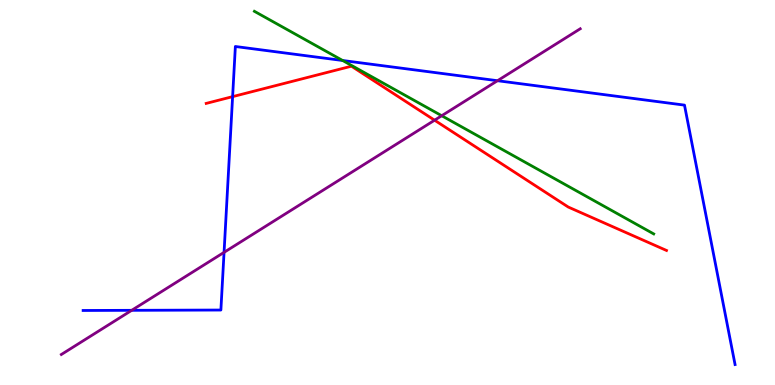[{'lines': ['blue', 'red'], 'intersections': [{'x': 3.0, 'y': 7.49}]}, {'lines': ['green', 'red'], 'intersections': []}, {'lines': ['purple', 'red'], 'intersections': [{'x': 5.61, 'y': 6.88}]}, {'lines': ['blue', 'green'], 'intersections': [{'x': 4.42, 'y': 8.43}]}, {'lines': ['blue', 'purple'], 'intersections': [{'x': 1.7, 'y': 1.94}, {'x': 2.89, 'y': 3.45}, {'x': 6.42, 'y': 7.9}]}, {'lines': ['green', 'purple'], 'intersections': [{'x': 5.7, 'y': 6.99}]}]